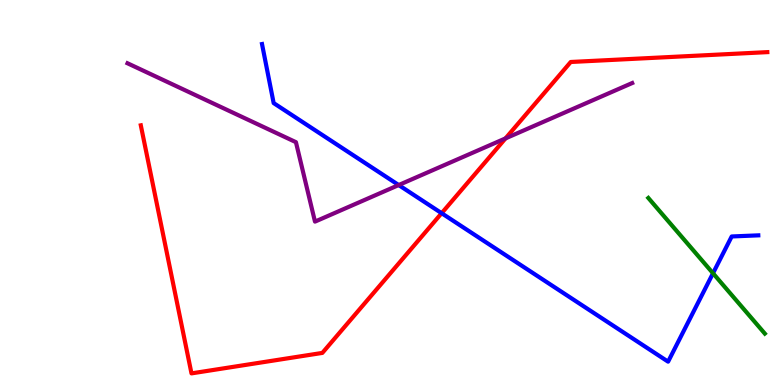[{'lines': ['blue', 'red'], 'intersections': [{'x': 5.7, 'y': 4.46}]}, {'lines': ['green', 'red'], 'intersections': []}, {'lines': ['purple', 'red'], 'intersections': [{'x': 6.52, 'y': 6.41}]}, {'lines': ['blue', 'green'], 'intersections': [{'x': 9.2, 'y': 2.9}]}, {'lines': ['blue', 'purple'], 'intersections': [{'x': 5.14, 'y': 5.19}]}, {'lines': ['green', 'purple'], 'intersections': []}]